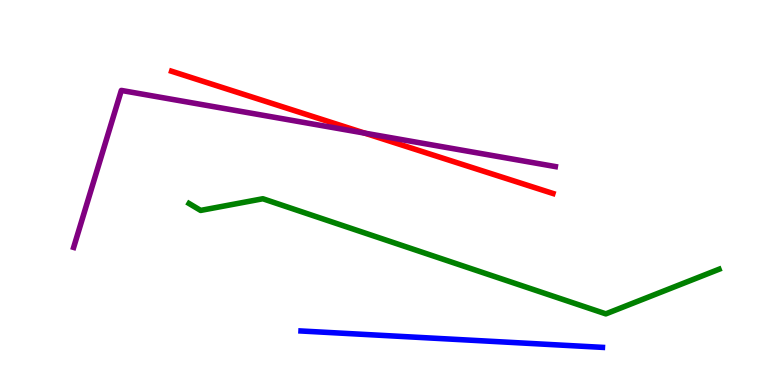[{'lines': ['blue', 'red'], 'intersections': []}, {'lines': ['green', 'red'], 'intersections': []}, {'lines': ['purple', 'red'], 'intersections': [{'x': 4.71, 'y': 6.54}]}, {'lines': ['blue', 'green'], 'intersections': []}, {'lines': ['blue', 'purple'], 'intersections': []}, {'lines': ['green', 'purple'], 'intersections': []}]